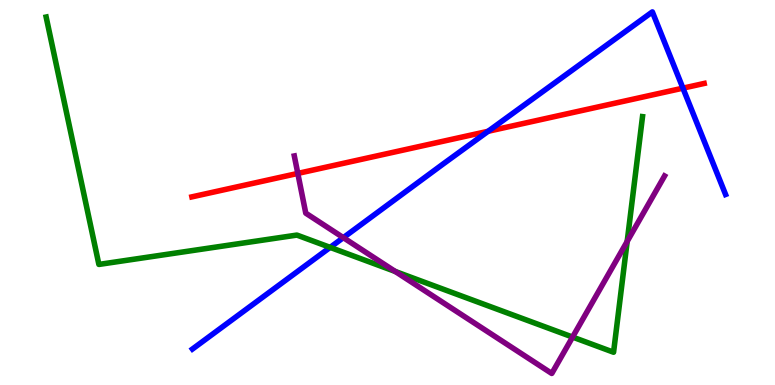[{'lines': ['blue', 'red'], 'intersections': [{'x': 6.3, 'y': 6.59}, {'x': 8.81, 'y': 7.71}]}, {'lines': ['green', 'red'], 'intersections': []}, {'lines': ['purple', 'red'], 'intersections': [{'x': 3.84, 'y': 5.5}]}, {'lines': ['blue', 'green'], 'intersections': [{'x': 4.26, 'y': 3.57}]}, {'lines': ['blue', 'purple'], 'intersections': [{'x': 4.43, 'y': 3.83}]}, {'lines': ['green', 'purple'], 'intersections': [{'x': 5.1, 'y': 2.95}, {'x': 7.39, 'y': 1.25}, {'x': 8.09, 'y': 3.73}]}]